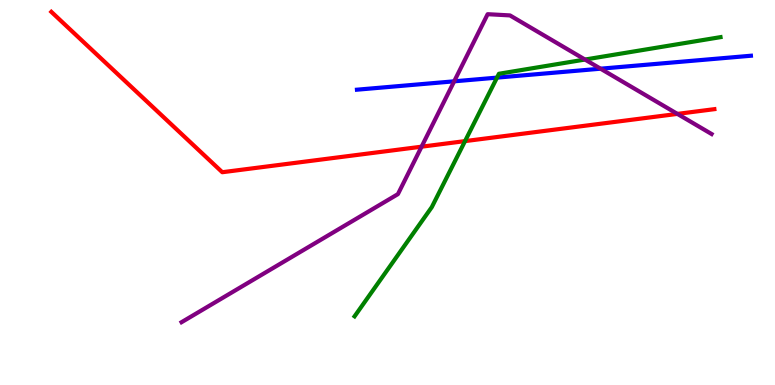[{'lines': ['blue', 'red'], 'intersections': []}, {'lines': ['green', 'red'], 'intersections': [{'x': 6.0, 'y': 6.33}]}, {'lines': ['purple', 'red'], 'intersections': [{'x': 5.44, 'y': 6.19}, {'x': 8.74, 'y': 7.04}]}, {'lines': ['blue', 'green'], 'intersections': [{'x': 6.41, 'y': 7.98}]}, {'lines': ['blue', 'purple'], 'intersections': [{'x': 5.86, 'y': 7.89}, {'x': 7.75, 'y': 8.22}]}, {'lines': ['green', 'purple'], 'intersections': [{'x': 7.55, 'y': 8.45}]}]